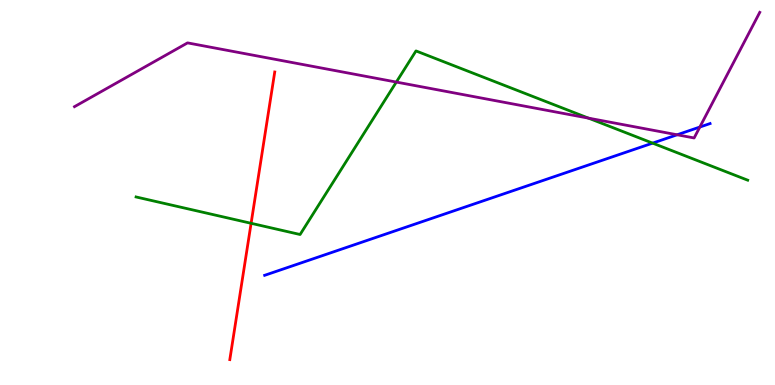[{'lines': ['blue', 'red'], 'intersections': []}, {'lines': ['green', 'red'], 'intersections': [{'x': 3.24, 'y': 4.2}]}, {'lines': ['purple', 'red'], 'intersections': []}, {'lines': ['blue', 'green'], 'intersections': [{'x': 8.42, 'y': 6.28}]}, {'lines': ['blue', 'purple'], 'intersections': [{'x': 8.74, 'y': 6.5}, {'x': 9.03, 'y': 6.7}]}, {'lines': ['green', 'purple'], 'intersections': [{'x': 5.11, 'y': 7.87}, {'x': 7.59, 'y': 6.93}]}]